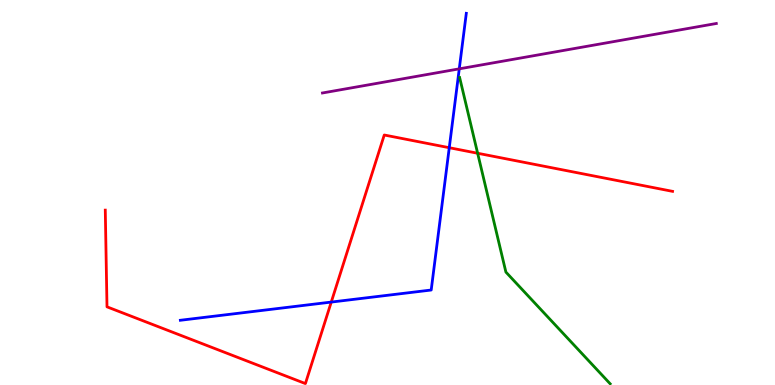[{'lines': ['blue', 'red'], 'intersections': [{'x': 4.27, 'y': 2.15}, {'x': 5.8, 'y': 6.16}]}, {'lines': ['green', 'red'], 'intersections': [{'x': 6.16, 'y': 6.02}]}, {'lines': ['purple', 'red'], 'intersections': []}, {'lines': ['blue', 'green'], 'intersections': []}, {'lines': ['blue', 'purple'], 'intersections': [{'x': 5.93, 'y': 8.21}]}, {'lines': ['green', 'purple'], 'intersections': []}]